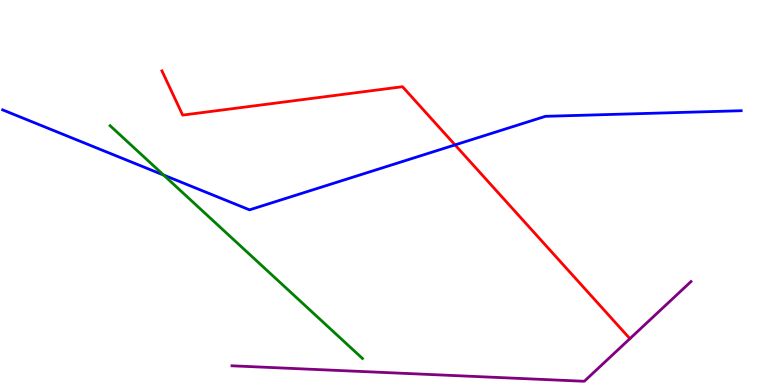[{'lines': ['blue', 'red'], 'intersections': [{'x': 5.87, 'y': 6.24}]}, {'lines': ['green', 'red'], 'intersections': []}, {'lines': ['purple', 'red'], 'intersections': []}, {'lines': ['blue', 'green'], 'intersections': [{'x': 2.11, 'y': 5.45}]}, {'lines': ['blue', 'purple'], 'intersections': []}, {'lines': ['green', 'purple'], 'intersections': []}]